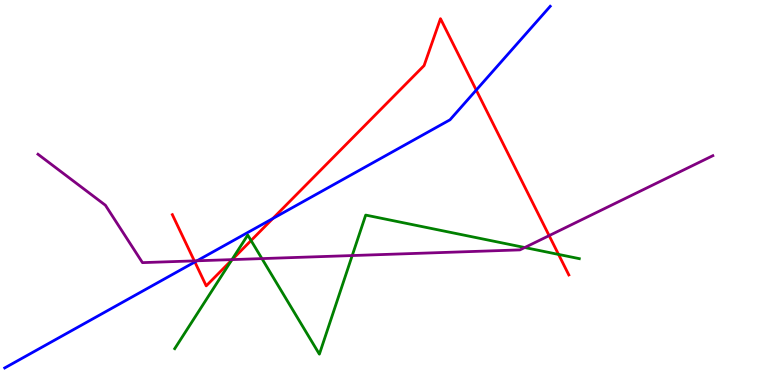[{'lines': ['blue', 'red'], 'intersections': [{'x': 2.51, 'y': 3.2}, {'x': 3.52, 'y': 4.32}, {'x': 6.15, 'y': 7.66}]}, {'lines': ['green', 'red'], 'intersections': [{'x': 2.99, 'y': 3.24}, {'x': 3.24, 'y': 3.75}, {'x': 7.21, 'y': 3.39}]}, {'lines': ['purple', 'red'], 'intersections': [{'x': 2.51, 'y': 3.22}, {'x': 3.0, 'y': 3.26}, {'x': 7.09, 'y': 3.88}]}, {'lines': ['blue', 'green'], 'intersections': []}, {'lines': ['blue', 'purple'], 'intersections': [{'x': 2.54, 'y': 3.23}]}, {'lines': ['green', 'purple'], 'intersections': [{'x': 2.99, 'y': 3.26}, {'x': 3.38, 'y': 3.28}, {'x': 4.54, 'y': 3.36}, {'x': 6.77, 'y': 3.57}]}]